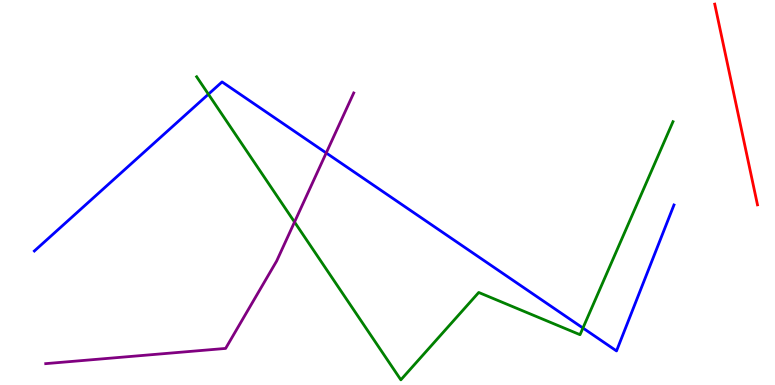[{'lines': ['blue', 'red'], 'intersections': []}, {'lines': ['green', 'red'], 'intersections': []}, {'lines': ['purple', 'red'], 'intersections': []}, {'lines': ['blue', 'green'], 'intersections': [{'x': 2.69, 'y': 7.55}, {'x': 7.52, 'y': 1.48}]}, {'lines': ['blue', 'purple'], 'intersections': [{'x': 4.21, 'y': 6.03}]}, {'lines': ['green', 'purple'], 'intersections': [{'x': 3.8, 'y': 4.23}]}]